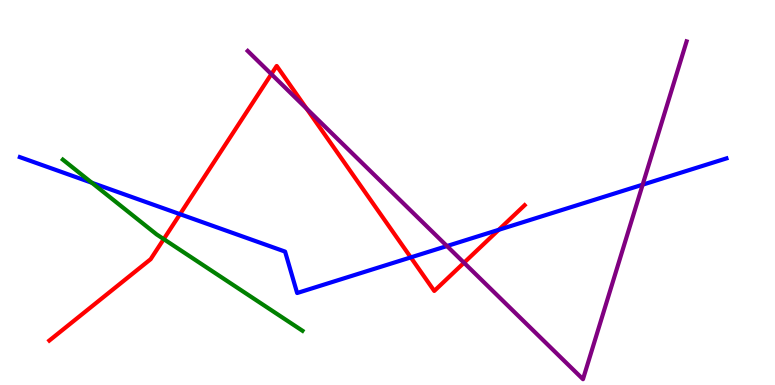[{'lines': ['blue', 'red'], 'intersections': [{'x': 2.32, 'y': 4.44}, {'x': 5.3, 'y': 3.31}, {'x': 6.43, 'y': 4.03}]}, {'lines': ['green', 'red'], 'intersections': [{'x': 2.11, 'y': 3.79}]}, {'lines': ['purple', 'red'], 'intersections': [{'x': 3.5, 'y': 8.07}, {'x': 3.96, 'y': 7.18}, {'x': 5.99, 'y': 3.18}]}, {'lines': ['blue', 'green'], 'intersections': [{'x': 1.19, 'y': 5.25}]}, {'lines': ['blue', 'purple'], 'intersections': [{'x': 5.77, 'y': 3.61}, {'x': 8.29, 'y': 5.2}]}, {'lines': ['green', 'purple'], 'intersections': []}]